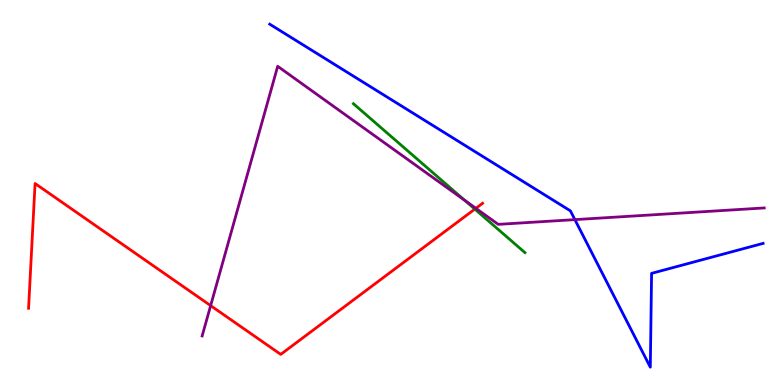[{'lines': ['blue', 'red'], 'intersections': []}, {'lines': ['green', 'red'], 'intersections': [{'x': 6.13, 'y': 4.57}]}, {'lines': ['purple', 'red'], 'intersections': [{'x': 2.72, 'y': 2.06}, {'x': 6.14, 'y': 4.59}]}, {'lines': ['blue', 'green'], 'intersections': []}, {'lines': ['blue', 'purple'], 'intersections': [{'x': 7.42, 'y': 4.3}]}, {'lines': ['green', 'purple'], 'intersections': [{'x': 6.0, 'y': 4.8}]}]